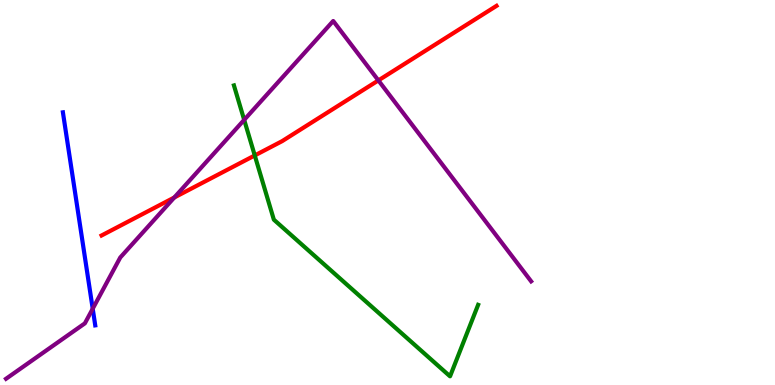[{'lines': ['blue', 'red'], 'intersections': []}, {'lines': ['green', 'red'], 'intersections': [{'x': 3.29, 'y': 5.96}]}, {'lines': ['purple', 'red'], 'intersections': [{'x': 2.25, 'y': 4.87}, {'x': 4.88, 'y': 7.91}]}, {'lines': ['blue', 'green'], 'intersections': []}, {'lines': ['blue', 'purple'], 'intersections': [{'x': 1.2, 'y': 1.98}]}, {'lines': ['green', 'purple'], 'intersections': [{'x': 3.15, 'y': 6.89}]}]